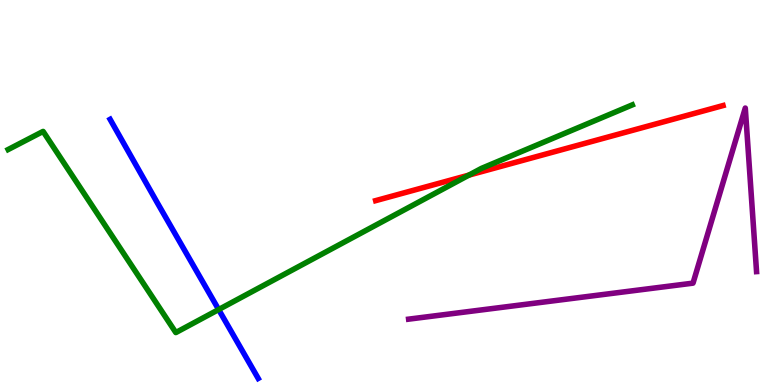[{'lines': ['blue', 'red'], 'intersections': []}, {'lines': ['green', 'red'], 'intersections': [{'x': 6.05, 'y': 5.45}]}, {'lines': ['purple', 'red'], 'intersections': []}, {'lines': ['blue', 'green'], 'intersections': [{'x': 2.82, 'y': 1.96}]}, {'lines': ['blue', 'purple'], 'intersections': []}, {'lines': ['green', 'purple'], 'intersections': []}]